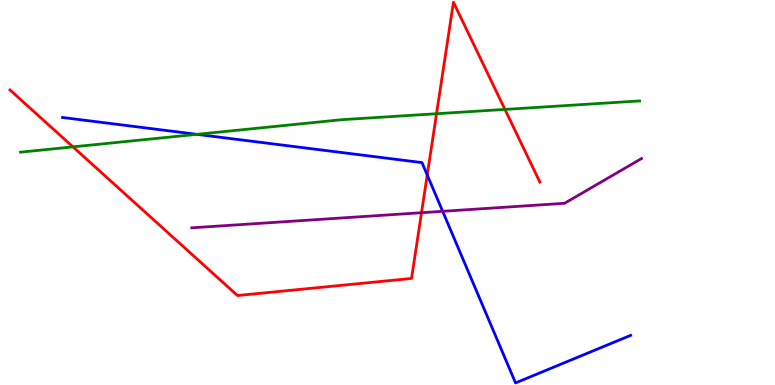[{'lines': ['blue', 'red'], 'intersections': [{'x': 5.51, 'y': 5.46}]}, {'lines': ['green', 'red'], 'intersections': [{'x': 0.942, 'y': 6.19}, {'x': 5.63, 'y': 7.05}, {'x': 6.52, 'y': 7.16}]}, {'lines': ['purple', 'red'], 'intersections': [{'x': 5.44, 'y': 4.48}]}, {'lines': ['blue', 'green'], 'intersections': [{'x': 2.54, 'y': 6.51}]}, {'lines': ['blue', 'purple'], 'intersections': [{'x': 5.71, 'y': 4.51}]}, {'lines': ['green', 'purple'], 'intersections': []}]